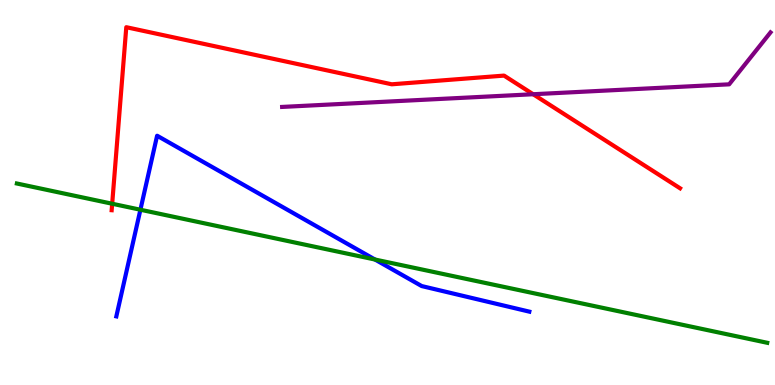[{'lines': ['blue', 'red'], 'intersections': []}, {'lines': ['green', 'red'], 'intersections': [{'x': 1.45, 'y': 4.71}]}, {'lines': ['purple', 'red'], 'intersections': [{'x': 6.88, 'y': 7.55}]}, {'lines': ['blue', 'green'], 'intersections': [{'x': 1.81, 'y': 4.55}, {'x': 4.84, 'y': 3.26}]}, {'lines': ['blue', 'purple'], 'intersections': []}, {'lines': ['green', 'purple'], 'intersections': []}]